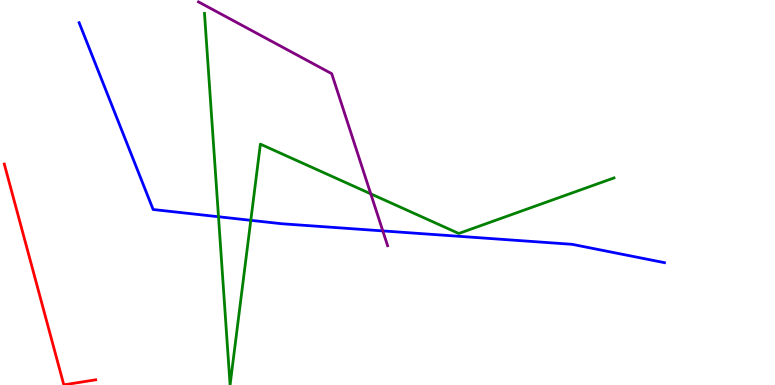[{'lines': ['blue', 'red'], 'intersections': []}, {'lines': ['green', 'red'], 'intersections': []}, {'lines': ['purple', 'red'], 'intersections': []}, {'lines': ['blue', 'green'], 'intersections': [{'x': 2.82, 'y': 4.37}, {'x': 3.24, 'y': 4.28}]}, {'lines': ['blue', 'purple'], 'intersections': [{'x': 4.94, 'y': 4.0}]}, {'lines': ['green', 'purple'], 'intersections': [{'x': 4.78, 'y': 4.97}]}]